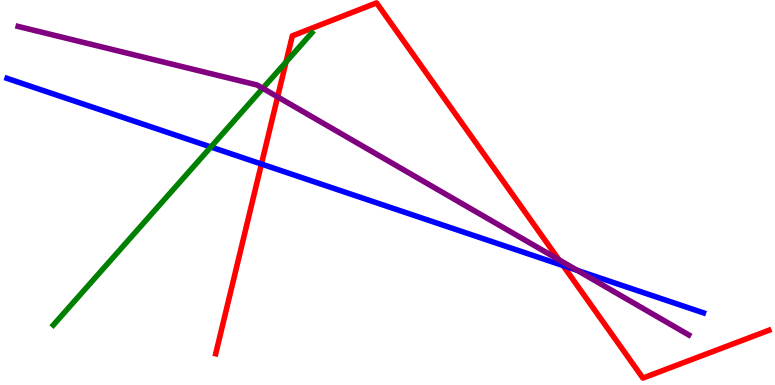[{'lines': ['blue', 'red'], 'intersections': [{'x': 3.37, 'y': 5.74}, {'x': 7.27, 'y': 3.1}]}, {'lines': ['green', 'red'], 'intersections': [{'x': 3.69, 'y': 8.39}]}, {'lines': ['purple', 'red'], 'intersections': [{'x': 3.58, 'y': 7.48}, {'x': 7.21, 'y': 3.25}]}, {'lines': ['blue', 'green'], 'intersections': [{'x': 2.72, 'y': 6.18}]}, {'lines': ['blue', 'purple'], 'intersections': [{'x': 7.45, 'y': 2.98}]}, {'lines': ['green', 'purple'], 'intersections': [{'x': 3.39, 'y': 7.71}]}]